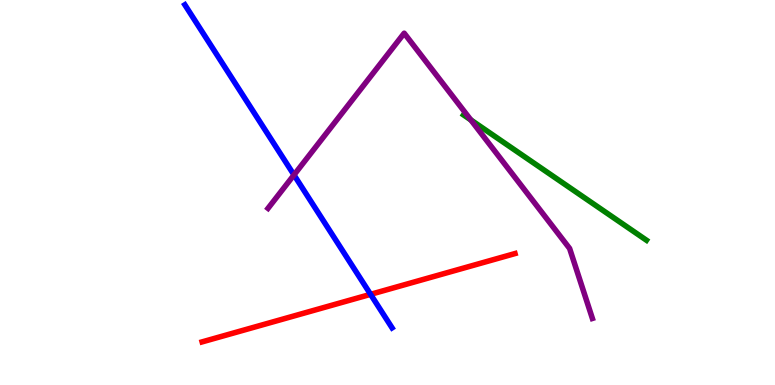[{'lines': ['blue', 'red'], 'intersections': [{'x': 4.78, 'y': 2.35}]}, {'lines': ['green', 'red'], 'intersections': []}, {'lines': ['purple', 'red'], 'intersections': []}, {'lines': ['blue', 'green'], 'intersections': []}, {'lines': ['blue', 'purple'], 'intersections': [{'x': 3.79, 'y': 5.46}]}, {'lines': ['green', 'purple'], 'intersections': [{'x': 6.08, 'y': 6.89}]}]